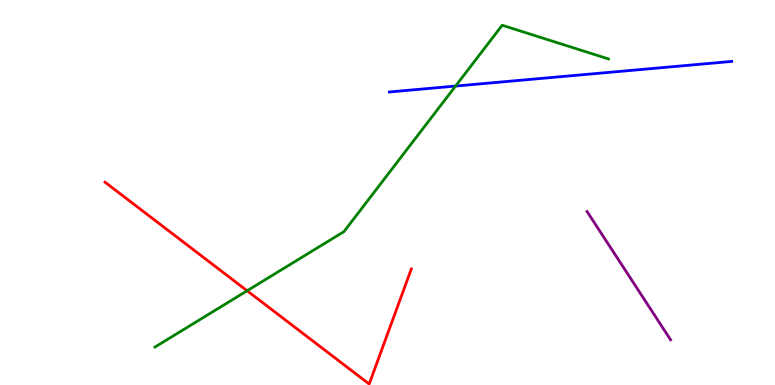[{'lines': ['blue', 'red'], 'intersections': []}, {'lines': ['green', 'red'], 'intersections': [{'x': 3.19, 'y': 2.45}]}, {'lines': ['purple', 'red'], 'intersections': []}, {'lines': ['blue', 'green'], 'intersections': [{'x': 5.88, 'y': 7.76}]}, {'lines': ['blue', 'purple'], 'intersections': []}, {'lines': ['green', 'purple'], 'intersections': []}]